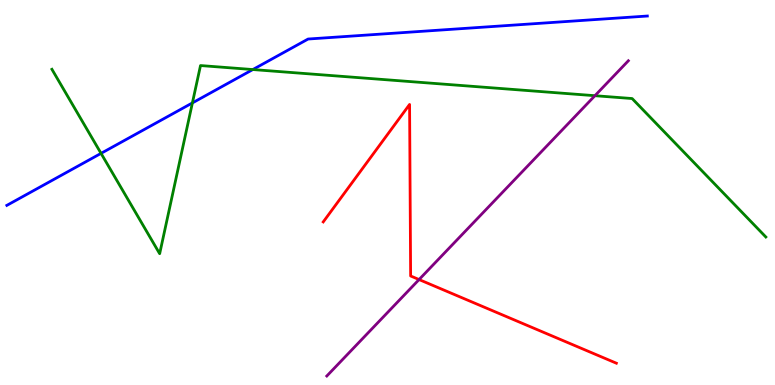[{'lines': ['blue', 'red'], 'intersections': []}, {'lines': ['green', 'red'], 'intersections': []}, {'lines': ['purple', 'red'], 'intersections': [{'x': 5.41, 'y': 2.74}]}, {'lines': ['blue', 'green'], 'intersections': [{'x': 1.3, 'y': 6.02}, {'x': 2.48, 'y': 7.33}, {'x': 3.26, 'y': 8.19}]}, {'lines': ['blue', 'purple'], 'intersections': []}, {'lines': ['green', 'purple'], 'intersections': [{'x': 7.68, 'y': 7.51}]}]